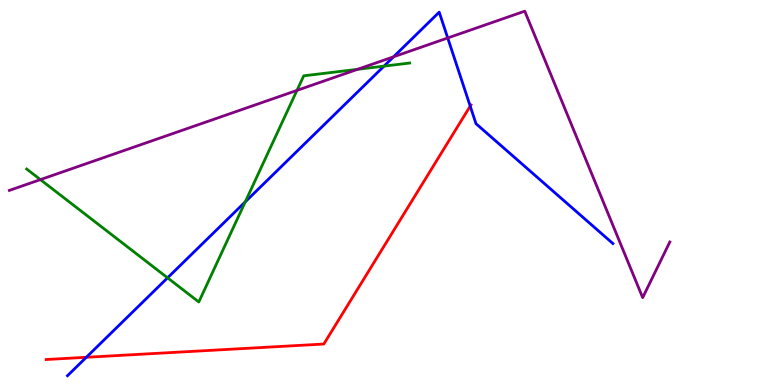[{'lines': ['blue', 'red'], 'intersections': [{'x': 1.11, 'y': 0.72}, {'x': 6.07, 'y': 7.24}]}, {'lines': ['green', 'red'], 'intersections': []}, {'lines': ['purple', 'red'], 'intersections': []}, {'lines': ['blue', 'green'], 'intersections': [{'x': 2.16, 'y': 2.78}, {'x': 3.16, 'y': 4.76}, {'x': 4.96, 'y': 8.28}]}, {'lines': ['blue', 'purple'], 'intersections': [{'x': 5.08, 'y': 8.52}, {'x': 5.78, 'y': 9.01}]}, {'lines': ['green', 'purple'], 'intersections': [{'x': 0.521, 'y': 5.33}, {'x': 3.83, 'y': 7.65}, {'x': 4.61, 'y': 8.2}]}]